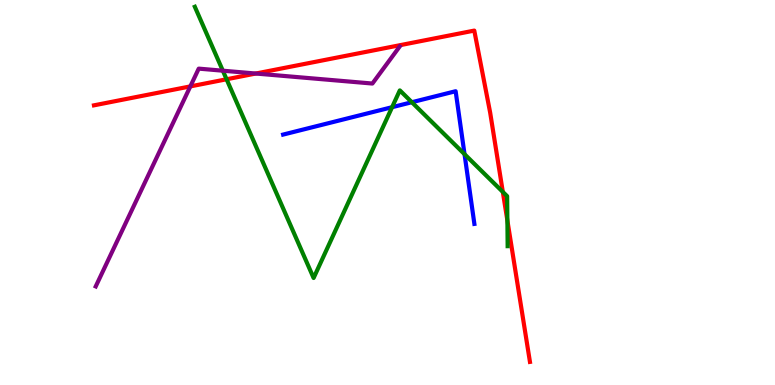[{'lines': ['blue', 'red'], 'intersections': []}, {'lines': ['green', 'red'], 'intersections': [{'x': 2.92, 'y': 7.94}, {'x': 6.49, 'y': 5.01}, {'x': 6.55, 'y': 4.27}]}, {'lines': ['purple', 'red'], 'intersections': [{'x': 2.46, 'y': 7.76}, {'x': 3.3, 'y': 8.09}]}, {'lines': ['blue', 'green'], 'intersections': [{'x': 5.06, 'y': 7.22}, {'x': 5.31, 'y': 7.34}, {'x': 5.99, 'y': 6.0}]}, {'lines': ['blue', 'purple'], 'intersections': []}, {'lines': ['green', 'purple'], 'intersections': [{'x': 2.88, 'y': 8.16}]}]